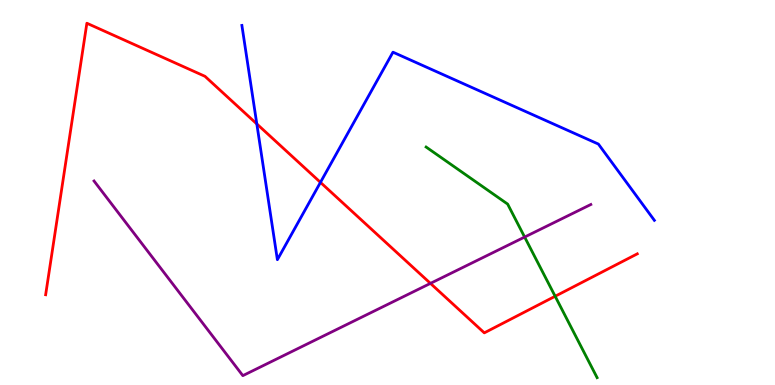[{'lines': ['blue', 'red'], 'intersections': [{'x': 3.31, 'y': 6.78}, {'x': 4.13, 'y': 5.26}]}, {'lines': ['green', 'red'], 'intersections': [{'x': 7.16, 'y': 2.3}]}, {'lines': ['purple', 'red'], 'intersections': [{'x': 5.55, 'y': 2.64}]}, {'lines': ['blue', 'green'], 'intersections': []}, {'lines': ['blue', 'purple'], 'intersections': []}, {'lines': ['green', 'purple'], 'intersections': [{'x': 6.77, 'y': 3.84}]}]